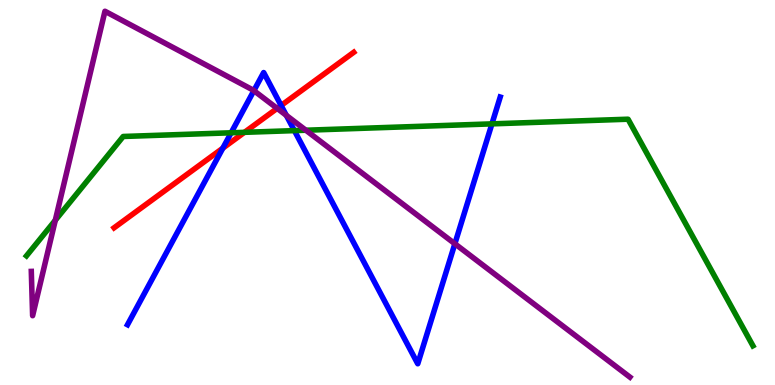[{'lines': ['blue', 'red'], 'intersections': [{'x': 2.88, 'y': 6.15}, {'x': 3.63, 'y': 7.26}]}, {'lines': ['green', 'red'], 'intersections': [{'x': 3.15, 'y': 6.56}]}, {'lines': ['purple', 'red'], 'intersections': [{'x': 3.58, 'y': 7.19}]}, {'lines': ['blue', 'green'], 'intersections': [{'x': 2.98, 'y': 6.55}, {'x': 3.8, 'y': 6.61}, {'x': 6.35, 'y': 6.78}]}, {'lines': ['blue', 'purple'], 'intersections': [{'x': 3.28, 'y': 7.65}, {'x': 3.69, 'y': 7.0}, {'x': 5.87, 'y': 3.67}]}, {'lines': ['green', 'purple'], 'intersections': [{'x': 0.713, 'y': 4.28}, {'x': 3.95, 'y': 6.62}]}]